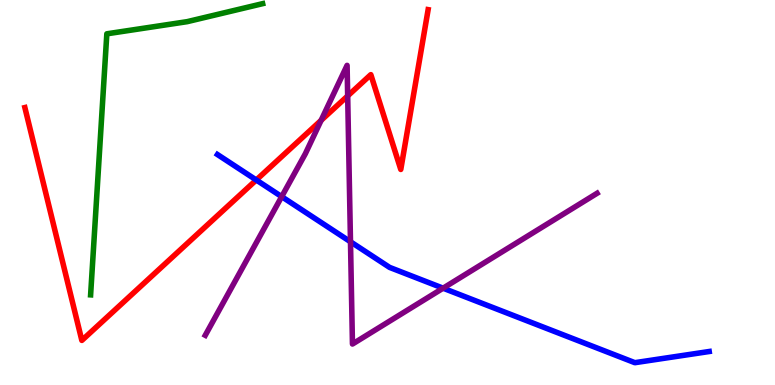[{'lines': ['blue', 'red'], 'intersections': [{'x': 3.31, 'y': 5.32}]}, {'lines': ['green', 'red'], 'intersections': []}, {'lines': ['purple', 'red'], 'intersections': [{'x': 4.14, 'y': 6.87}, {'x': 4.49, 'y': 7.51}]}, {'lines': ['blue', 'green'], 'intersections': []}, {'lines': ['blue', 'purple'], 'intersections': [{'x': 3.63, 'y': 4.89}, {'x': 4.52, 'y': 3.72}, {'x': 5.72, 'y': 2.51}]}, {'lines': ['green', 'purple'], 'intersections': []}]